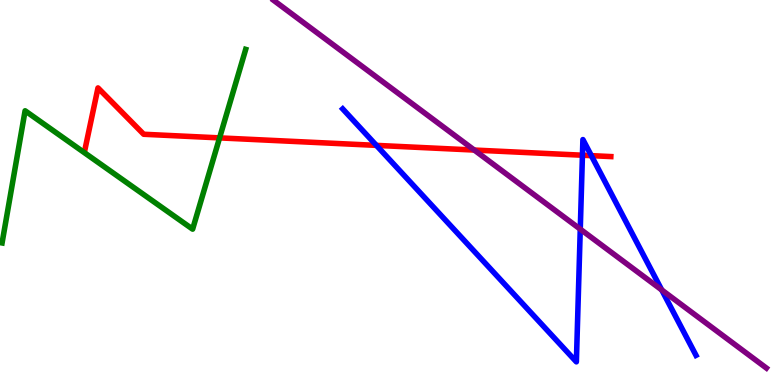[{'lines': ['blue', 'red'], 'intersections': [{'x': 4.86, 'y': 6.22}, {'x': 7.52, 'y': 5.97}, {'x': 7.63, 'y': 5.96}]}, {'lines': ['green', 'red'], 'intersections': [{'x': 2.83, 'y': 6.42}]}, {'lines': ['purple', 'red'], 'intersections': [{'x': 6.12, 'y': 6.1}]}, {'lines': ['blue', 'green'], 'intersections': []}, {'lines': ['blue', 'purple'], 'intersections': [{'x': 7.49, 'y': 4.05}, {'x': 8.54, 'y': 2.47}]}, {'lines': ['green', 'purple'], 'intersections': []}]